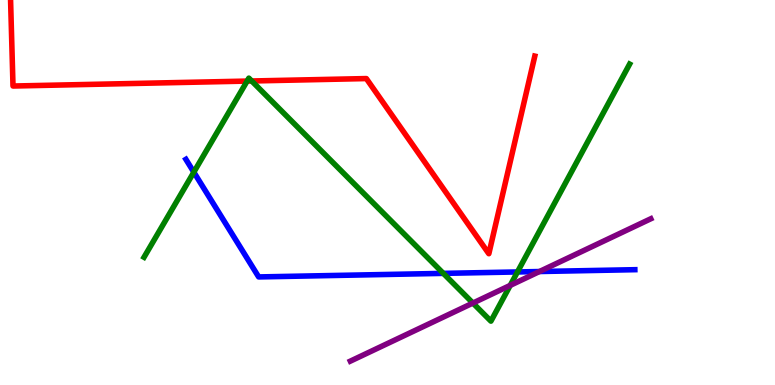[{'lines': ['blue', 'red'], 'intersections': []}, {'lines': ['green', 'red'], 'intersections': [{'x': 3.19, 'y': 7.89}, {'x': 3.25, 'y': 7.9}]}, {'lines': ['purple', 'red'], 'intersections': []}, {'lines': ['blue', 'green'], 'intersections': [{'x': 2.5, 'y': 5.53}, {'x': 5.72, 'y': 2.9}, {'x': 6.68, 'y': 2.94}]}, {'lines': ['blue', 'purple'], 'intersections': [{'x': 6.96, 'y': 2.95}]}, {'lines': ['green', 'purple'], 'intersections': [{'x': 6.1, 'y': 2.13}, {'x': 6.58, 'y': 2.59}]}]